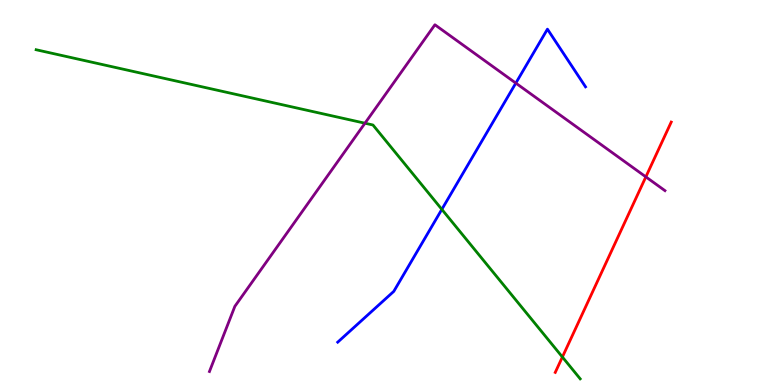[{'lines': ['blue', 'red'], 'intersections': []}, {'lines': ['green', 'red'], 'intersections': [{'x': 7.26, 'y': 0.727}]}, {'lines': ['purple', 'red'], 'intersections': [{'x': 8.33, 'y': 5.41}]}, {'lines': ['blue', 'green'], 'intersections': [{'x': 5.7, 'y': 4.56}]}, {'lines': ['blue', 'purple'], 'intersections': [{'x': 6.66, 'y': 7.84}]}, {'lines': ['green', 'purple'], 'intersections': [{'x': 4.71, 'y': 6.8}]}]